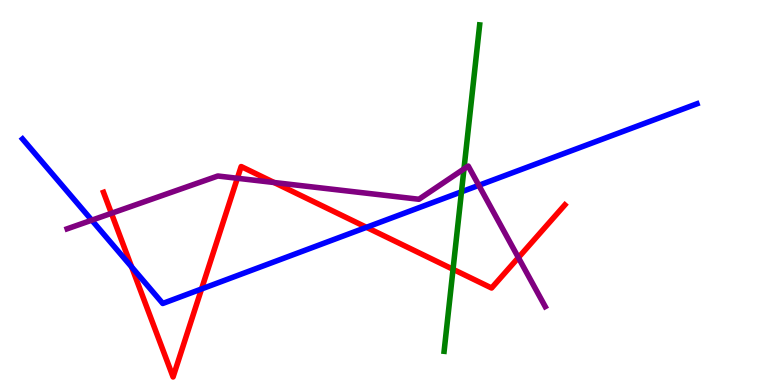[{'lines': ['blue', 'red'], 'intersections': [{'x': 1.7, 'y': 3.07}, {'x': 2.6, 'y': 2.49}, {'x': 4.73, 'y': 4.1}]}, {'lines': ['green', 'red'], 'intersections': [{'x': 5.85, 'y': 3.0}]}, {'lines': ['purple', 'red'], 'intersections': [{'x': 1.44, 'y': 4.46}, {'x': 3.06, 'y': 5.37}, {'x': 3.54, 'y': 5.26}, {'x': 6.69, 'y': 3.31}]}, {'lines': ['blue', 'green'], 'intersections': [{'x': 5.95, 'y': 5.02}]}, {'lines': ['blue', 'purple'], 'intersections': [{'x': 1.18, 'y': 4.28}, {'x': 6.18, 'y': 5.19}]}, {'lines': ['green', 'purple'], 'intersections': [{'x': 5.99, 'y': 5.61}]}]